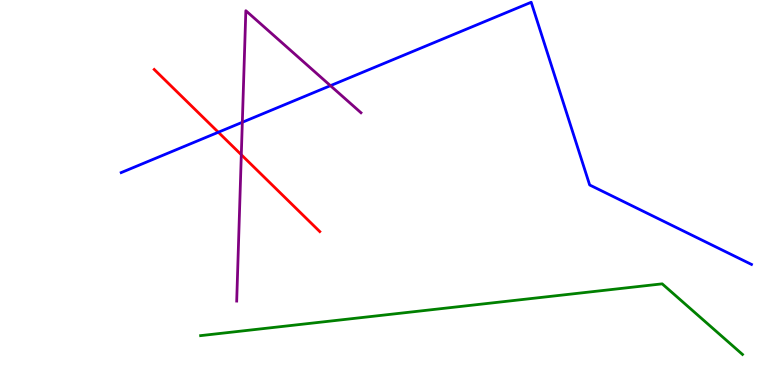[{'lines': ['blue', 'red'], 'intersections': [{'x': 2.82, 'y': 6.57}]}, {'lines': ['green', 'red'], 'intersections': []}, {'lines': ['purple', 'red'], 'intersections': [{'x': 3.11, 'y': 5.98}]}, {'lines': ['blue', 'green'], 'intersections': []}, {'lines': ['blue', 'purple'], 'intersections': [{'x': 3.13, 'y': 6.82}, {'x': 4.26, 'y': 7.77}]}, {'lines': ['green', 'purple'], 'intersections': []}]